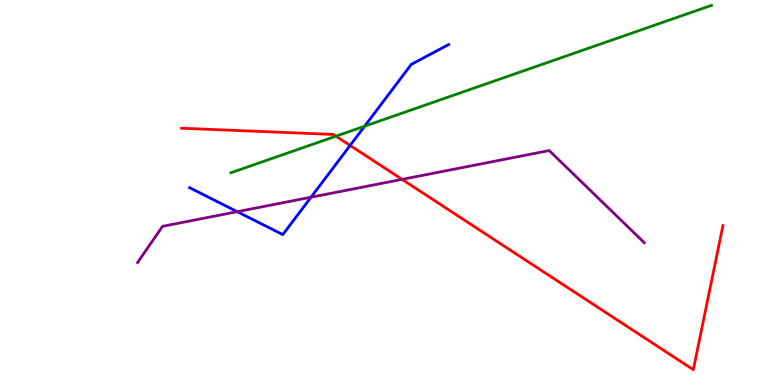[{'lines': ['blue', 'red'], 'intersections': [{'x': 4.52, 'y': 6.22}]}, {'lines': ['green', 'red'], 'intersections': [{'x': 4.34, 'y': 6.46}]}, {'lines': ['purple', 'red'], 'intersections': [{'x': 5.19, 'y': 5.34}]}, {'lines': ['blue', 'green'], 'intersections': [{'x': 4.71, 'y': 6.72}]}, {'lines': ['blue', 'purple'], 'intersections': [{'x': 3.06, 'y': 4.5}, {'x': 4.01, 'y': 4.88}]}, {'lines': ['green', 'purple'], 'intersections': []}]